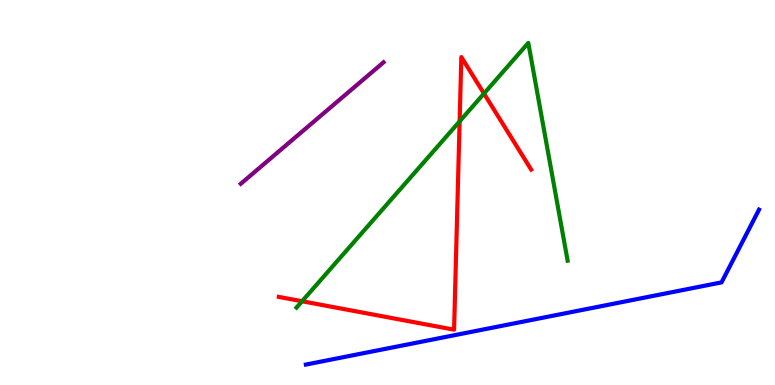[{'lines': ['blue', 'red'], 'intersections': []}, {'lines': ['green', 'red'], 'intersections': [{'x': 3.9, 'y': 2.18}, {'x': 5.93, 'y': 6.85}, {'x': 6.25, 'y': 7.57}]}, {'lines': ['purple', 'red'], 'intersections': []}, {'lines': ['blue', 'green'], 'intersections': []}, {'lines': ['blue', 'purple'], 'intersections': []}, {'lines': ['green', 'purple'], 'intersections': []}]